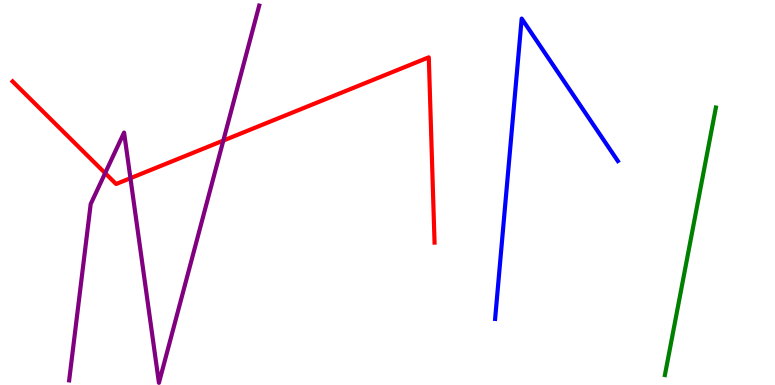[{'lines': ['blue', 'red'], 'intersections': []}, {'lines': ['green', 'red'], 'intersections': []}, {'lines': ['purple', 'red'], 'intersections': [{'x': 1.36, 'y': 5.5}, {'x': 1.68, 'y': 5.37}, {'x': 2.88, 'y': 6.35}]}, {'lines': ['blue', 'green'], 'intersections': []}, {'lines': ['blue', 'purple'], 'intersections': []}, {'lines': ['green', 'purple'], 'intersections': []}]